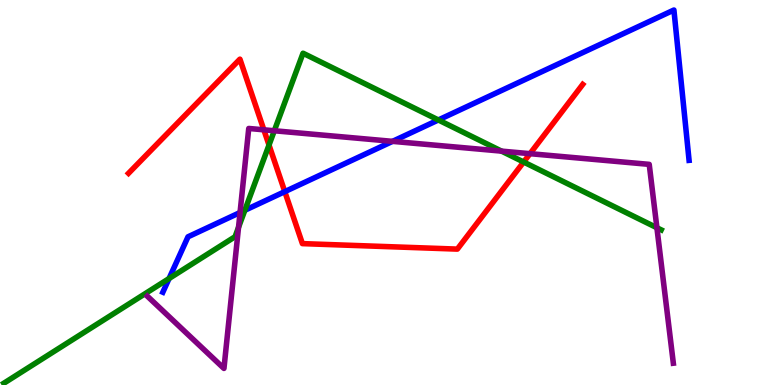[{'lines': ['blue', 'red'], 'intersections': [{'x': 3.67, 'y': 5.02}]}, {'lines': ['green', 'red'], 'intersections': [{'x': 3.47, 'y': 6.23}, {'x': 6.76, 'y': 5.79}]}, {'lines': ['purple', 'red'], 'intersections': [{'x': 3.4, 'y': 6.63}, {'x': 6.84, 'y': 6.01}]}, {'lines': ['blue', 'green'], 'intersections': [{'x': 2.18, 'y': 2.77}, {'x': 3.16, 'y': 4.54}, {'x': 5.66, 'y': 6.88}]}, {'lines': ['blue', 'purple'], 'intersections': [{'x': 3.1, 'y': 4.48}, {'x': 5.06, 'y': 6.33}]}, {'lines': ['green', 'purple'], 'intersections': [{'x': 3.08, 'y': 4.1}, {'x': 3.54, 'y': 6.6}, {'x': 6.47, 'y': 6.07}, {'x': 8.48, 'y': 4.08}]}]